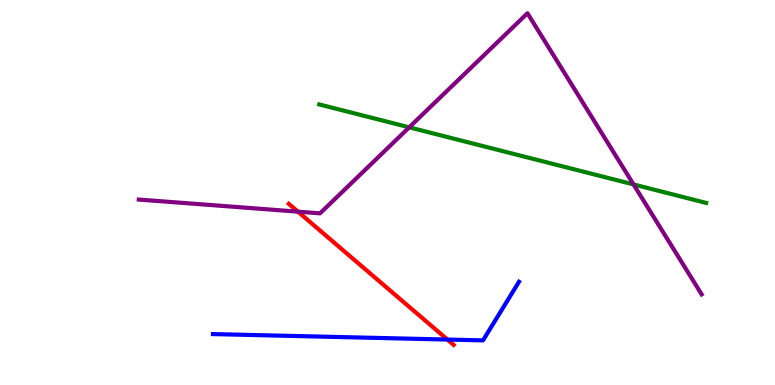[{'lines': ['blue', 'red'], 'intersections': [{'x': 5.77, 'y': 1.18}]}, {'lines': ['green', 'red'], 'intersections': []}, {'lines': ['purple', 'red'], 'intersections': [{'x': 3.84, 'y': 4.5}]}, {'lines': ['blue', 'green'], 'intersections': []}, {'lines': ['blue', 'purple'], 'intersections': []}, {'lines': ['green', 'purple'], 'intersections': [{'x': 5.28, 'y': 6.69}, {'x': 8.17, 'y': 5.21}]}]